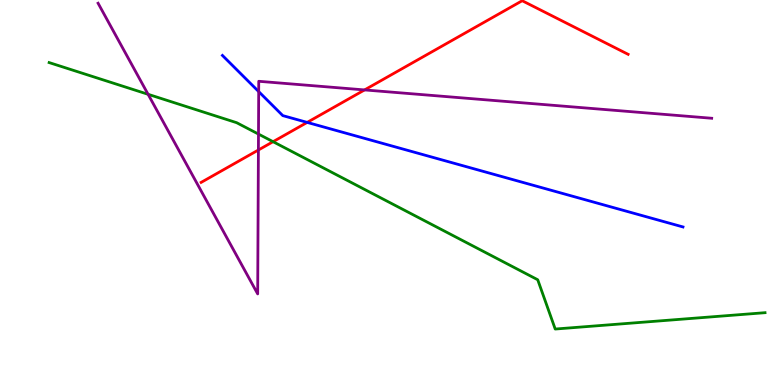[{'lines': ['blue', 'red'], 'intersections': [{'x': 3.96, 'y': 6.82}]}, {'lines': ['green', 'red'], 'intersections': [{'x': 3.52, 'y': 6.32}]}, {'lines': ['purple', 'red'], 'intersections': [{'x': 3.33, 'y': 6.1}, {'x': 4.7, 'y': 7.66}]}, {'lines': ['blue', 'green'], 'intersections': []}, {'lines': ['blue', 'purple'], 'intersections': [{'x': 3.34, 'y': 7.62}]}, {'lines': ['green', 'purple'], 'intersections': [{'x': 1.91, 'y': 7.55}, {'x': 3.34, 'y': 6.52}]}]